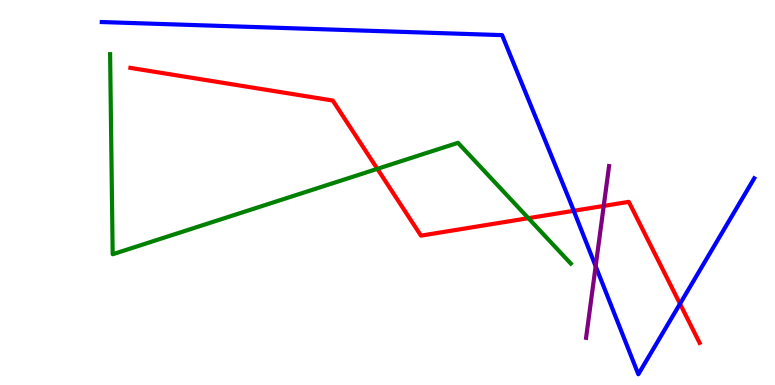[{'lines': ['blue', 'red'], 'intersections': [{'x': 7.4, 'y': 4.52}, {'x': 8.77, 'y': 2.11}]}, {'lines': ['green', 'red'], 'intersections': [{'x': 4.87, 'y': 5.61}, {'x': 6.82, 'y': 4.33}]}, {'lines': ['purple', 'red'], 'intersections': [{'x': 7.79, 'y': 4.65}]}, {'lines': ['blue', 'green'], 'intersections': []}, {'lines': ['blue', 'purple'], 'intersections': [{'x': 7.69, 'y': 3.09}]}, {'lines': ['green', 'purple'], 'intersections': []}]